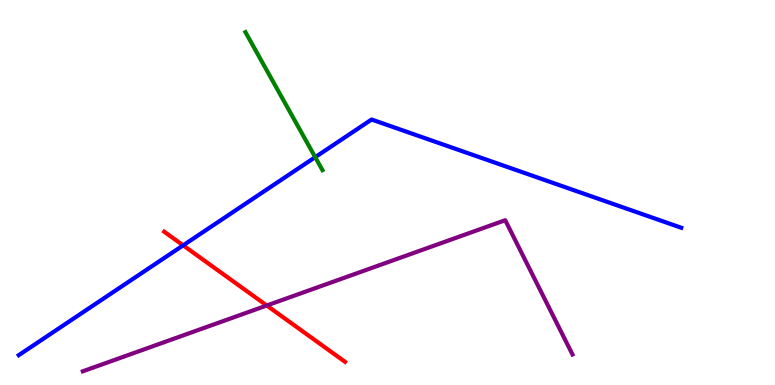[{'lines': ['blue', 'red'], 'intersections': [{'x': 2.36, 'y': 3.63}]}, {'lines': ['green', 'red'], 'intersections': []}, {'lines': ['purple', 'red'], 'intersections': [{'x': 3.44, 'y': 2.06}]}, {'lines': ['blue', 'green'], 'intersections': [{'x': 4.07, 'y': 5.92}]}, {'lines': ['blue', 'purple'], 'intersections': []}, {'lines': ['green', 'purple'], 'intersections': []}]